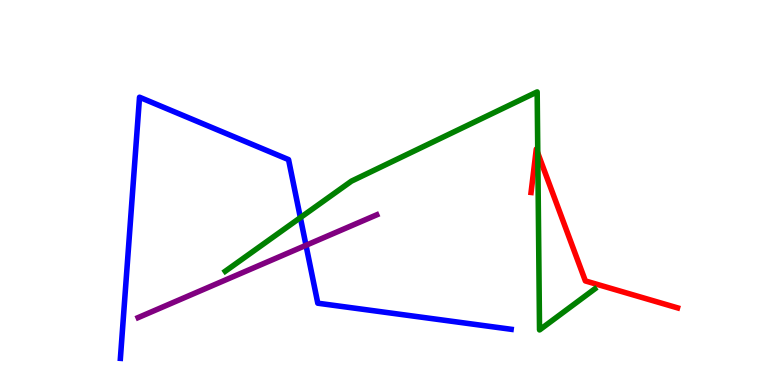[{'lines': ['blue', 'red'], 'intersections': []}, {'lines': ['green', 'red'], 'intersections': [{'x': 6.94, 'y': 6.03}]}, {'lines': ['purple', 'red'], 'intersections': []}, {'lines': ['blue', 'green'], 'intersections': [{'x': 3.88, 'y': 4.35}]}, {'lines': ['blue', 'purple'], 'intersections': [{'x': 3.95, 'y': 3.63}]}, {'lines': ['green', 'purple'], 'intersections': []}]